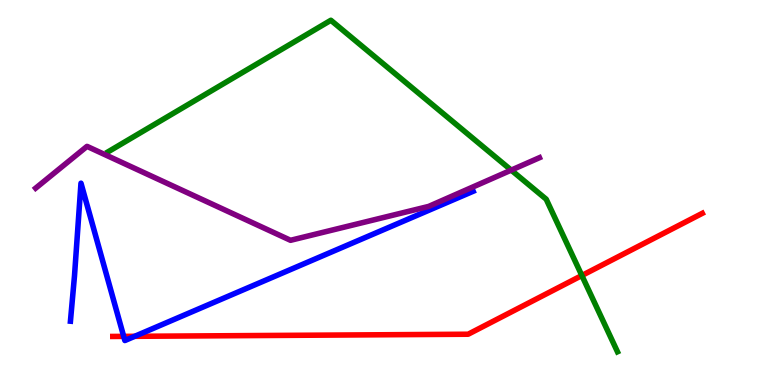[{'lines': ['blue', 'red'], 'intersections': [{'x': 1.6, 'y': 1.26}, {'x': 1.74, 'y': 1.26}]}, {'lines': ['green', 'red'], 'intersections': [{'x': 7.51, 'y': 2.84}]}, {'lines': ['purple', 'red'], 'intersections': []}, {'lines': ['blue', 'green'], 'intersections': []}, {'lines': ['blue', 'purple'], 'intersections': []}, {'lines': ['green', 'purple'], 'intersections': [{'x': 6.6, 'y': 5.58}]}]